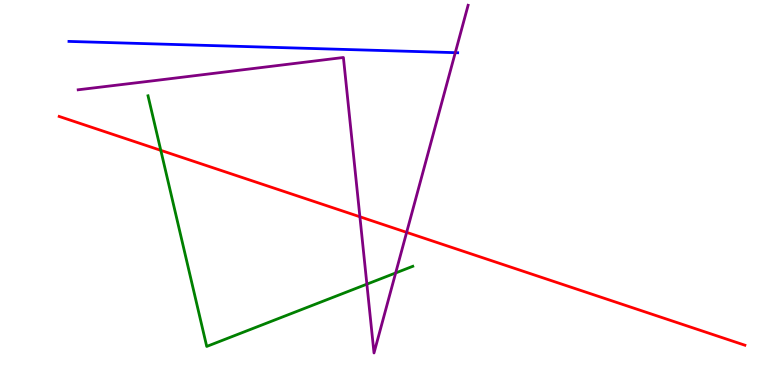[{'lines': ['blue', 'red'], 'intersections': []}, {'lines': ['green', 'red'], 'intersections': [{'x': 2.07, 'y': 6.09}]}, {'lines': ['purple', 'red'], 'intersections': [{'x': 4.64, 'y': 4.37}, {'x': 5.25, 'y': 3.96}]}, {'lines': ['blue', 'green'], 'intersections': []}, {'lines': ['blue', 'purple'], 'intersections': [{'x': 5.87, 'y': 8.63}]}, {'lines': ['green', 'purple'], 'intersections': [{'x': 4.73, 'y': 2.62}, {'x': 5.11, 'y': 2.91}]}]